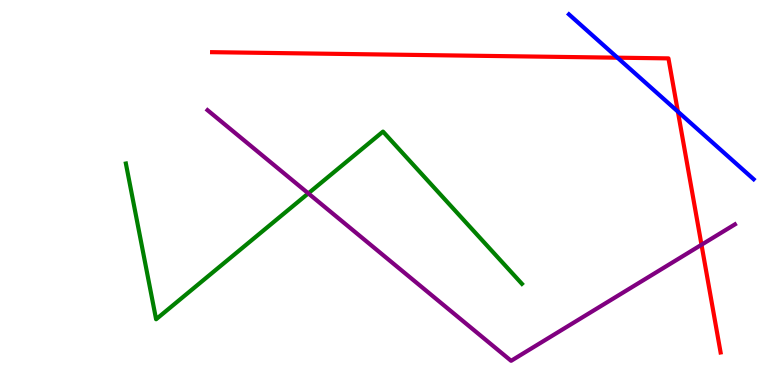[{'lines': ['blue', 'red'], 'intersections': [{'x': 7.97, 'y': 8.5}, {'x': 8.75, 'y': 7.1}]}, {'lines': ['green', 'red'], 'intersections': []}, {'lines': ['purple', 'red'], 'intersections': [{'x': 9.05, 'y': 3.64}]}, {'lines': ['blue', 'green'], 'intersections': []}, {'lines': ['blue', 'purple'], 'intersections': []}, {'lines': ['green', 'purple'], 'intersections': [{'x': 3.98, 'y': 4.98}]}]